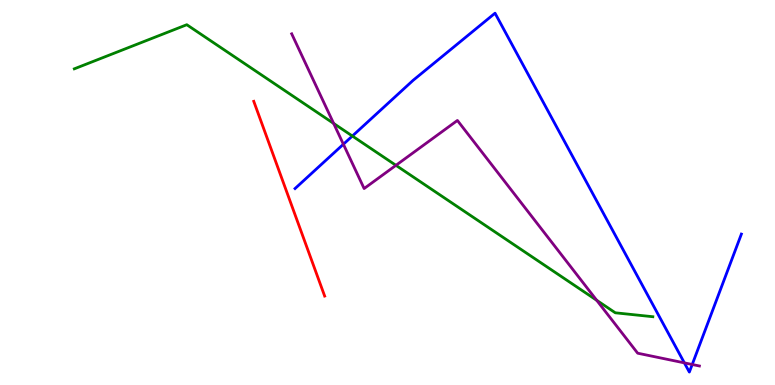[{'lines': ['blue', 'red'], 'intersections': []}, {'lines': ['green', 'red'], 'intersections': []}, {'lines': ['purple', 'red'], 'intersections': []}, {'lines': ['blue', 'green'], 'intersections': [{'x': 4.55, 'y': 6.47}]}, {'lines': ['blue', 'purple'], 'intersections': [{'x': 4.43, 'y': 6.25}, {'x': 8.83, 'y': 0.575}, {'x': 8.93, 'y': 0.533}]}, {'lines': ['green', 'purple'], 'intersections': [{'x': 4.31, 'y': 6.79}, {'x': 5.11, 'y': 5.71}, {'x': 7.7, 'y': 2.2}]}]